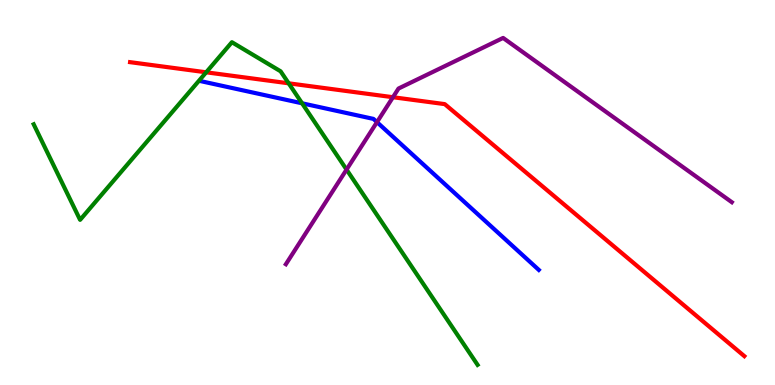[{'lines': ['blue', 'red'], 'intersections': []}, {'lines': ['green', 'red'], 'intersections': [{'x': 2.66, 'y': 8.12}, {'x': 3.72, 'y': 7.84}]}, {'lines': ['purple', 'red'], 'intersections': [{'x': 5.07, 'y': 7.47}]}, {'lines': ['blue', 'green'], 'intersections': [{'x': 3.9, 'y': 7.32}]}, {'lines': ['blue', 'purple'], 'intersections': [{'x': 4.86, 'y': 6.83}]}, {'lines': ['green', 'purple'], 'intersections': [{'x': 4.47, 'y': 5.6}]}]